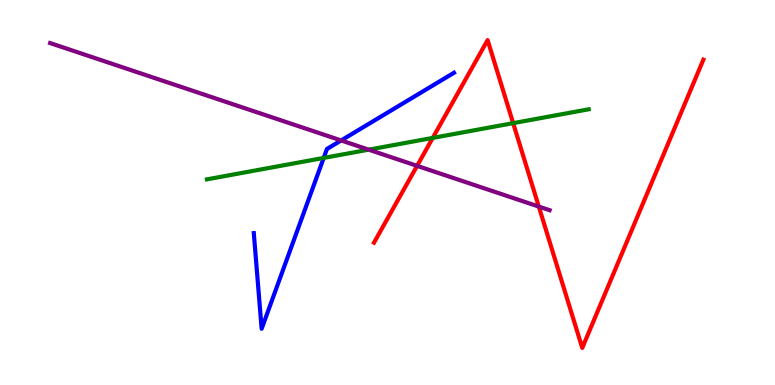[{'lines': ['blue', 'red'], 'intersections': []}, {'lines': ['green', 'red'], 'intersections': [{'x': 5.58, 'y': 6.42}, {'x': 6.62, 'y': 6.8}]}, {'lines': ['purple', 'red'], 'intersections': [{'x': 5.38, 'y': 5.69}, {'x': 6.95, 'y': 4.63}]}, {'lines': ['blue', 'green'], 'intersections': [{'x': 4.18, 'y': 5.9}]}, {'lines': ['blue', 'purple'], 'intersections': [{'x': 4.4, 'y': 6.35}]}, {'lines': ['green', 'purple'], 'intersections': [{'x': 4.76, 'y': 6.11}]}]